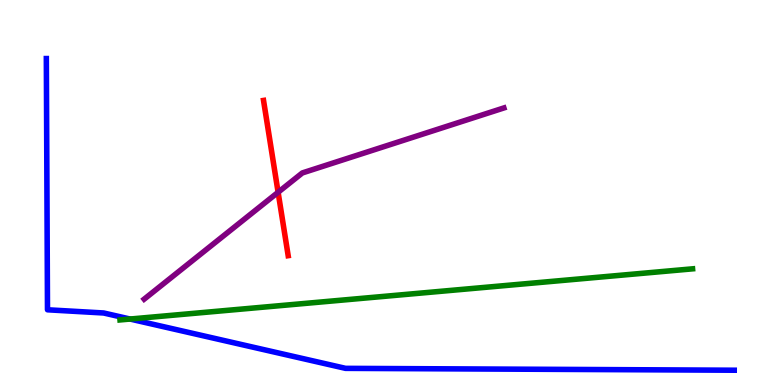[{'lines': ['blue', 'red'], 'intersections': []}, {'lines': ['green', 'red'], 'intersections': []}, {'lines': ['purple', 'red'], 'intersections': [{'x': 3.59, 'y': 5.01}]}, {'lines': ['blue', 'green'], 'intersections': [{'x': 1.68, 'y': 1.71}]}, {'lines': ['blue', 'purple'], 'intersections': []}, {'lines': ['green', 'purple'], 'intersections': []}]